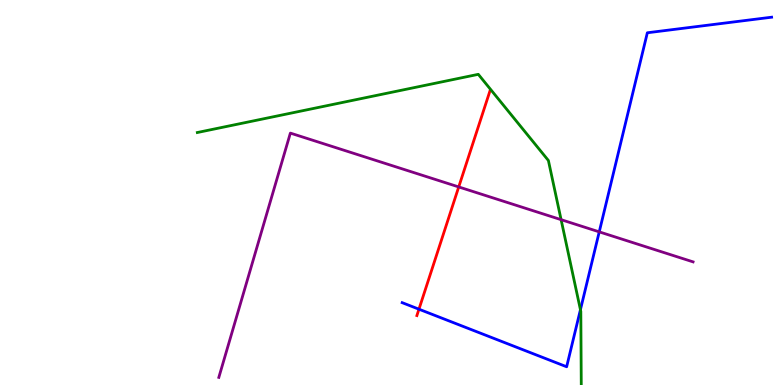[{'lines': ['blue', 'red'], 'intersections': [{'x': 5.41, 'y': 1.97}]}, {'lines': ['green', 'red'], 'intersections': []}, {'lines': ['purple', 'red'], 'intersections': [{'x': 5.92, 'y': 5.14}]}, {'lines': ['blue', 'green'], 'intersections': [{'x': 7.49, 'y': 1.96}]}, {'lines': ['blue', 'purple'], 'intersections': [{'x': 7.73, 'y': 3.98}]}, {'lines': ['green', 'purple'], 'intersections': [{'x': 7.24, 'y': 4.29}]}]